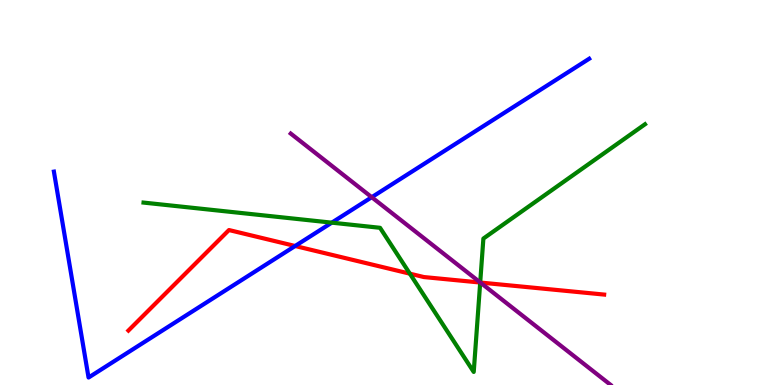[{'lines': ['blue', 'red'], 'intersections': [{'x': 3.81, 'y': 3.61}]}, {'lines': ['green', 'red'], 'intersections': [{'x': 5.29, 'y': 2.89}, {'x': 6.2, 'y': 2.66}]}, {'lines': ['purple', 'red'], 'intersections': [{'x': 6.2, 'y': 2.66}]}, {'lines': ['blue', 'green'], 'intersections': [{'x': 4.28, 'y': 4.22}]}, {'lines': ['blue', 'purple'], 'intersections': [{'x': 4.8, 'y': 4.88}]}, {'lines': ['green', 'purple'], 'intersections': [{'x': 6.2, 'y': 2.66}]}]